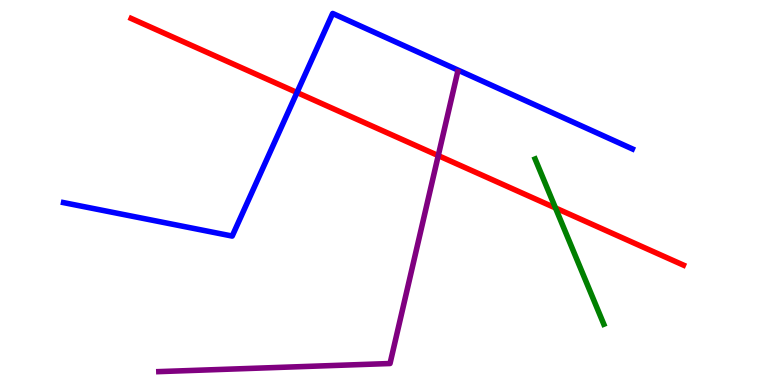[{'lines': ['blue', 'red'], 'intersections': [{'x': 3.83, 'y': 7.6}]}, {'lines': ['green', 'red'], 'intersections': [{'x': 7.17, 'y': 4.6}]}, {'lines': ['purple', 'red'], 'intersections': [{'x': 5.65, 'y': 5.96}]}, {'lines': ['blue', 'green'], 'intersections': []}, {'lines': ['blue', 'purple'], 'intersections': []}, {'lines': ['green', 'purple'], 'intersections': []}]